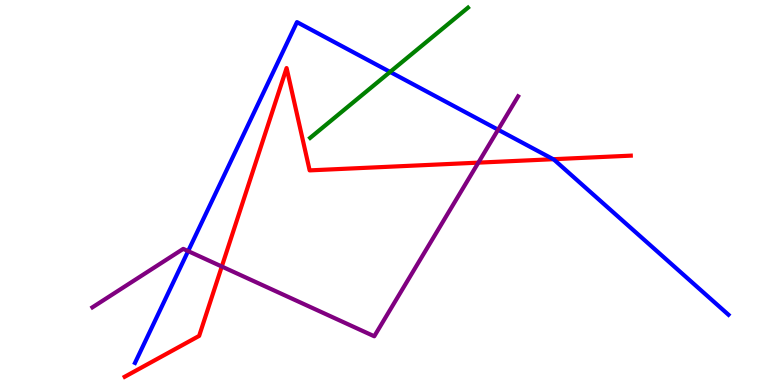[{'lines': ['blue', 'red'], 'intersections': [{'x': 7.14, 'y': 5.86}]}, {'lines': ['green', 'red'], 'intersections': []}, {'lines': ['purple', 'red'], 'intersections': [{'x': 2.86, 'y': 3.08}, {'x': 6.17, 'y': 5.78}]}, {'lines': ['blue', 'green'], 'intersections': [{'x': 5.03, 'y': 8.13}]}, {'lines': ['blue', 'purple'], 'intersections': [{'x': 2.43, 'y': 3.48}, {'x': 6.43, 'y': 6.63}]}, {'lines': ['green', 'purple'], 'intersections': []}]